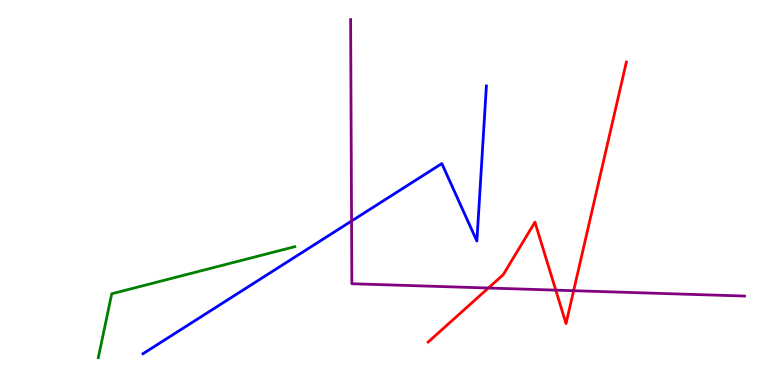[{'lines': ['blue', 'red'], 'intersections': []}, {'lines': ['green', 'red'], 'intersections': []}, {'lines': ['purple', 'red'], 'intersections': [{'x': 6.3, 'y': 2.52}, {'x': 7.17, 'y': 2.46}, {'x': 7.4, 'y': 2.45}]}, {'lines': ['blue', 'green'], 'intersections': []}, {'lines': ['blue', 'purple'], 'intersections': [{'x': 4.54, 'y': 4.26}]}, {'lines': ['green', 'purple'], 'intersections': []}]